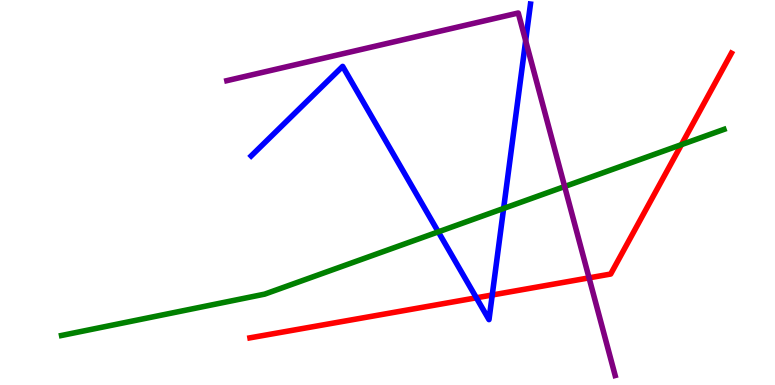[{'lines': ['blue', 'red'], 'intersections': [{'x': 6.15, 'y': 2.27}, {'x': 6.35, 'y': 2.34}]}, {'lines': ['green', 'red'], 'intersections': [{'x': 8.79, 'y': 6.24}]}, {'lines': ['purple', 'red'], 'intersections': [{'x': 7.6, 'y': 2.78}]}, {'lines': ['blue', 'green'], 'intersections': [{'x': 5.66, 'y': 3.98}, {'x': 6.5, 'y': 4.59}]}, {'lines': ['blue', 'purple'], 'intersections': [{'x': 6.78, 'y': 8.94}]}, {'lines': ['green', 'purple'], 'intersections': [{'x': 7.29, 'y': 5.15}]}]